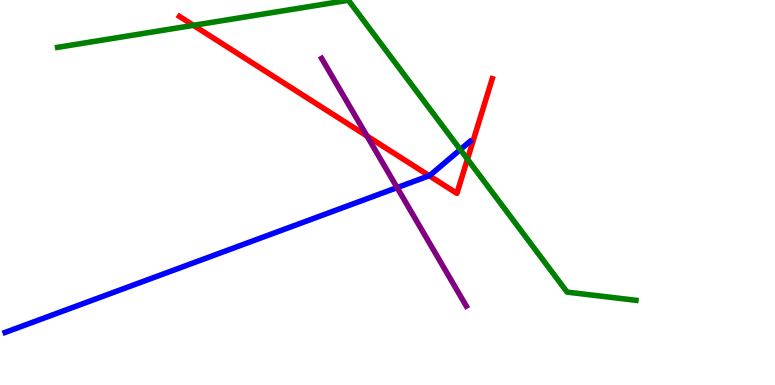[{'lines': ['blue', 'red'], 'intersections': [{'x': 5.54, 'y': 5.44}]}, {'lines': ['green', 'red'], 'intersections': [{'x': 2.5, 'y': 9.34}, {'x': 6.03, 'y': 5.87}]}, {'lines': ['purple', 'red'], 'intersections': [{'x': 4.74, 'y': 6.47}]}, {'lines': ['blue', 'green'], 'intersections': [{'x': 5.94, 'y': 6.11}]}, {'lines': ['blue', 'purple'], 'intersections': [{'x': 5.12, 'y': 5.13}]}, {'lines': ['green', 'purple'], 'intersections': []}]